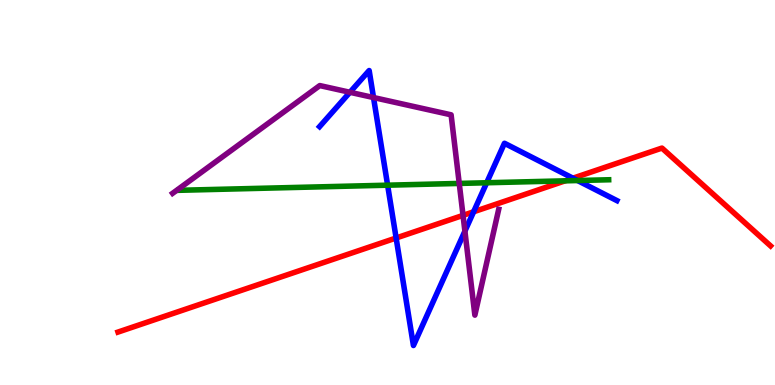[{'lines': ['blue', 'red'], 'intersections': [{'x': 5.11, 'y': 3.82}, {'x': 6.11, 'y': 4.5}, {'x': 7.39, 'y': 5.37}]}, {'lines': ['green', 'red'], 'intersections': [{'x': 7.29, 'y': 5.3}]}, {'lines': ['purple', 'red'], 'intersections': [{'x': 5.97, 'y': 4.41}]}, {'lines': ['blue', 'green'], 'intersections': [{'x': 5.0, 'y': 5.19}, {'x': 6.28, 'y': 5.25}, {'x': 7.45, 'y': 5.31}]}, {'lines': ['blue', 'purple'], 'intersections': [{'x': 4.52, 'y': 7.6}, {'x': 4.82, 'y': 7.47}, {'x': 6.0, 'y': 4.0}]}, {'lines': ['green', 'purple'], 'intersections': [{'x': 5.93, 'y': 5.24}]}]